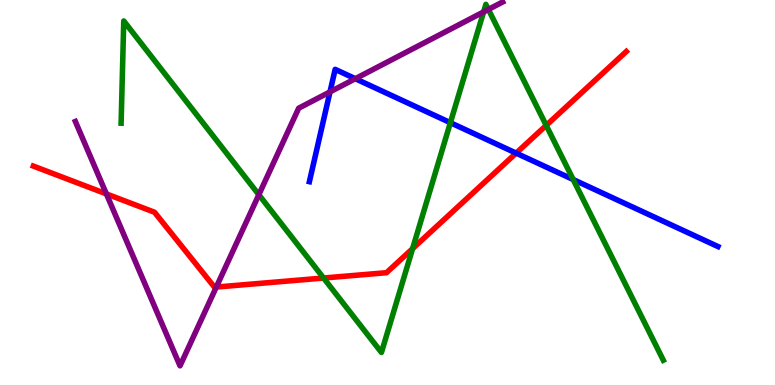[{'lines': ['blue', 'red'], 'intersections': [{'x': 6.66, 'y': 6.02}]}, {'lines': ['green', 'red'], 'intersections': [{'x': 4.18, 'y': 2.78}, {'x': 5.32, 'y': 3.54}, {'x': 7.05, 'y': 6.74}]}, {'lines': ['purple', 'red'], 'intersections': [{'x': 1.37, 'y': 4.96}, {'x': 2.79, 'y': 2.54}]}, {'lines': ['blue', 'green'], 'intersections': [{'x': 5.81, 'y': 6.81}, {'x': 7.4, 'y': 5.34}]}, {'lines': ['blue', 'purple'], 'intersections': [{'x': 4.26, 'y': 7.61}, {'x': 4.58, 'y': 7.96}]}, {'lines': ['green', 'purple'], 'intersections': [{'x': 3.34, 'y': 4.94}, {'x': 6.24, 'y': 9.69}, {'x': 6.3, 'y': 9.76}]}]